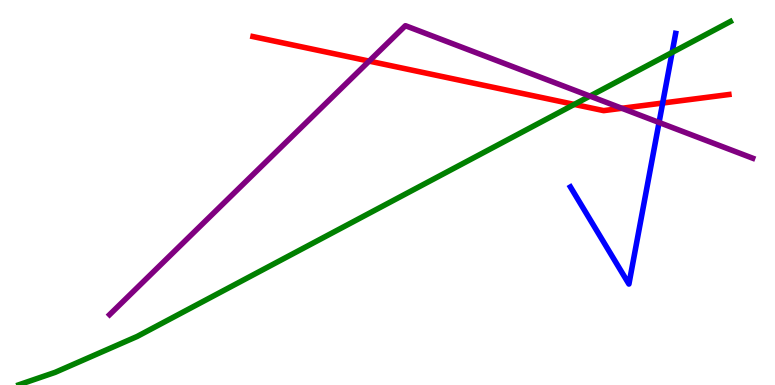[{'lines': ['blue', 'red'], 'intersections': [{'x': 8.55, 'y': 7.32}]}, {'lines': ['green', 'red'], 'intersections': [{'x': 7.41, 'y': 7.29}]}, {'lines': ['purple', 'red'], 'intersections': [{'x': 4.76, 'y': 8.41}, {'x': 8.02, 'y': 7.19}]}, {'lines': ['blue', 'green'], 'intersections': [{'x': 8.67, 'y': 8.64}]}, {'lines': ['blue', 'purple'], 'intersections': [{'x': 8.5, 'y': 6.82}]}, {'lines': ['green', 'purple'], 'intersections': [{'x': 7.61, 'y': 7.5}]}]